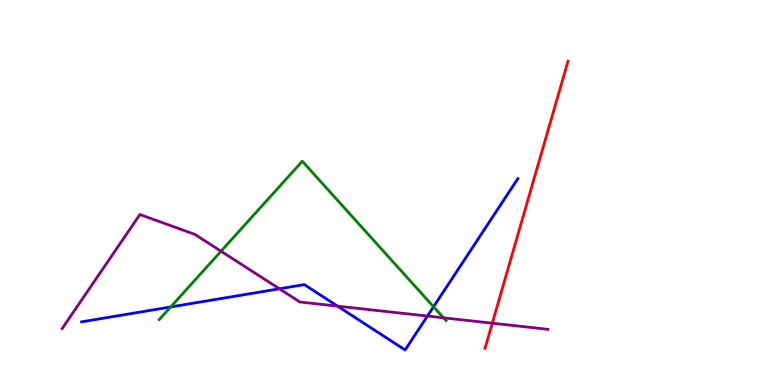[{'lines': ['blue', 'red'], 'intersections': []}, {'lines': ['green', 'red'], 'intersections': []}, {'lines': ['purple', 'red'], 'intersections': [{'x': 6.35, 'y': 1.61}]}, {'lines': ['blue', 'green'], 'intersections': [{'x': 2.2, 'y': 2.03}, {'x': 5.59, 'y': 2.03}]}, {'lines': ['blue', 'purple'], 'intersections': [{'x': 3.61, 'y': 2.5}, {'x': 4.36, 'y': 2.05}, {'x': 5.52, 'y': 1.79}]}, {'lines': ['green', 'purple'], 'intersections': [{'x': 2.85, 'y': 3.47}, {'x': 5.72, 'y': 1.74}]}]